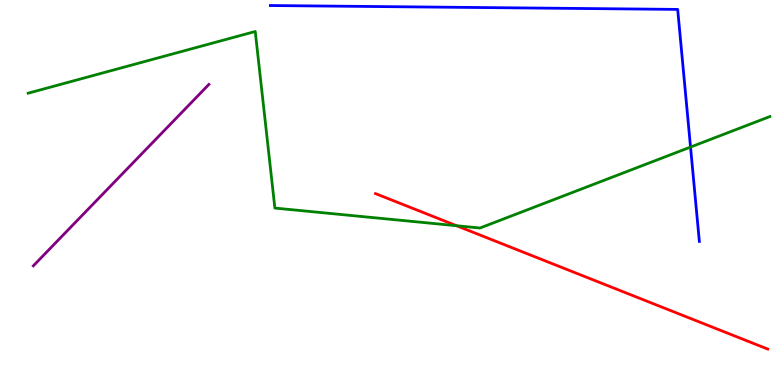[{'lines': ['blue', 'red'], 'intersections': []}, {'lines': ['green', 'red'], 'intersections': [{'x': 5.89, 'y': 4.14}]}, {'lines': ['purple', 'red'], 'intersections': []}, {'lines': ['blue', 'green'], 'intersections': [{'x': 8.91, 'y': 6.18}]}, {'lines': ['blue', 'purple'], 'intersections': []}, {'lines': ['green', 'purple'], 'intersections': []}]